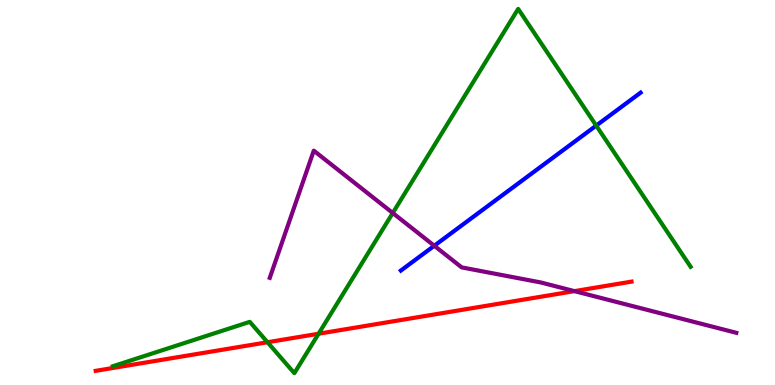[{'lines': ['blue', 'red'], 'intersections': []}, {'lines': ['green', 'red'], 'intersections': [{'x': 3.45, 'y': 1.11}, {'x': 4.11, 'y': 1.33}]}, {'lines': ['purple', 'red'], 'intersections': [{'x': 7.41, 'y': 2.44}]}, {'lines': ['blue', 'green'], 'intersections': [{'x': 7.69, 'y': 6.74}]}, {'lines': ['blue', 'purple'], 'intersections': [{'x': 5.6, 'y': 3.62}]}, {'lines': ['green', 'purple'], 'intersections': [{'x': 5.07, 'y': 4.47}]}]